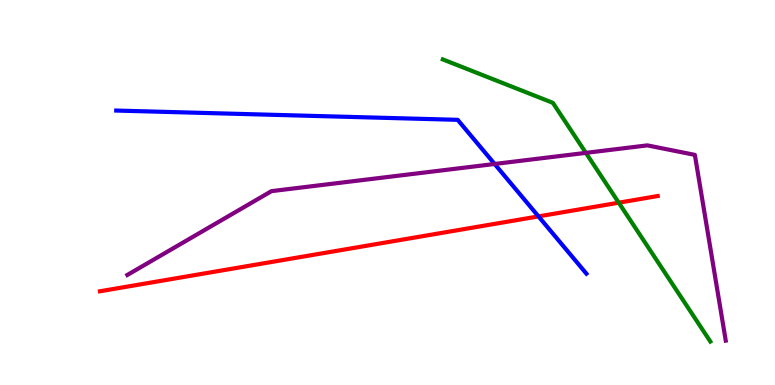[{'lines': ['blue', 'red'], 'intersections': [{'x': 6.95, 'y': 4.38}]}, {'lines': ['green', 'red'], 'intersections': [{'x': 7.98, 'y': 4.74}]}, {'lines': ['purple', 'red'], 'intersections': []}, {'lines': ['blue', 'green'], 'intersections': []}, {'lines': ['blue', 'purple'], 'intersections': [{'x': 6.38, 'y': 5.74}]}, {'lines': ['green', 'purple'], 'intersections': [{'x': 7.56, 'y': 6.03}]}]